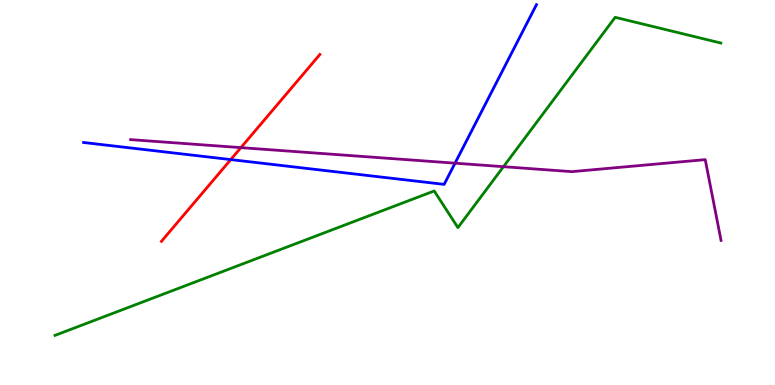[{'lines': ['blue', 'red'], 'intersections': [{'x': 2.98, 'y': 5.85}]}, {'lines': ['green', 'red'], 'intersections': []}, {'lines': ['purple', 'red'], 'intersections': [{'x': 3.11, 'y': 6.17}]}, {'lines': ['blue', 'green'], 'intersections': []}, {'lines': ['blue', 'purple'], 'intersections': [{'x': 5.87, 'y': 5.76}]}, {'lines': ['green', 'purple'], 'intersections': [{'x': 6.5, 'y': 5.67}]}]